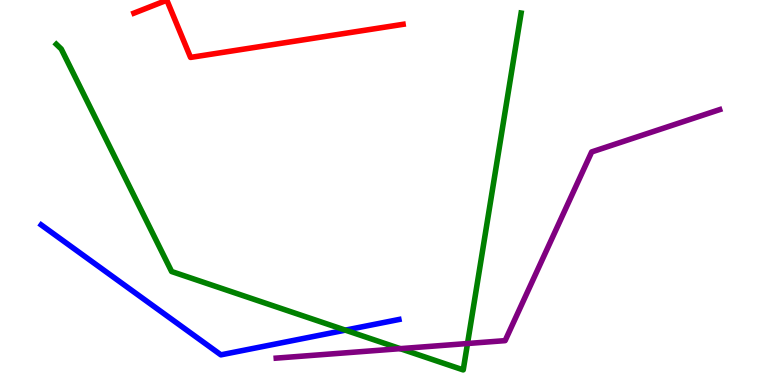[{'lines': ['blue', 'red'], 'intersections': []}, {'lines': ['green', 'red'], 'intersections': []}, {'lines': ['purple', 'red'], 'intersections': []}, {'lines': ['blue', 'green'], 'intersections': [{'x': 4.46, 'y': 1.42}]}, {'lines': ['blue', 'purple'], 'intersections': []}, {'lines': ['green', 'purple'], 'intersections': [{'x': 5.16, 'y': 0.944}, {'x': 6.03, 'y': 1.08}]}]